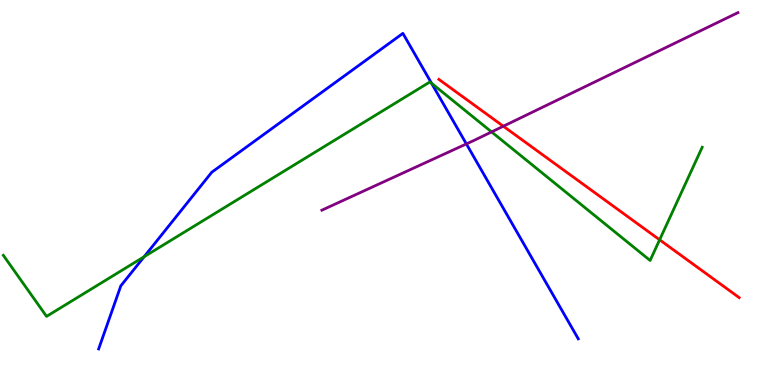[{'lines': ['blue', 'red'], 'intersections': []}, {'lines': ['green', 'red'], 'intersections': [{'x': 8.51, 'y': 3.77}]}, {'lines': ['purple', 'red'], 'intersections': [{'x': 6.49, 'y': 6.72}]}, {'lines': ['blue', 'green'], 'intersections': [{'x': 1.86, 'y': 3.33}, {'x': 5.57, 'y': 7.84}]}, {'lines': ['blue', 'purple'], 'intersections': [{'x': 6.02, 'y': 6.26}]}, {'lines': ['green', 'purple'], 'intersections': [{'x': 6.34, 'y': 6.57}]}]